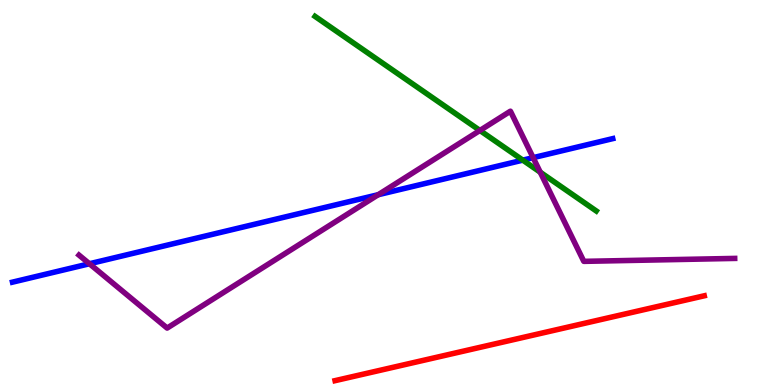[{'lines': ['blue', 'red'], 'intersections': []}, {'lines': ['green', 'red'], 'intersections': []}, {'lines': ['purple', 'red'], 'intersections': []}, {'lines': ['blue', 'green'], 'intersections': [{'x': 6.75, 'y': 5.84}]}, {'lines': ['blue', 'purple'], 'intersections': [{'x': 1.15, 'y': 3.15}, {'x': 4.88, 'y': 4.94}, {'x': 6.88, 'y': 5.9}]}, {'lines': ['green', 'purple'], 'intersections': [{'x': 6.19, 'y': 6.61}, {'x': 6.97, 'y': 5.53}]}]